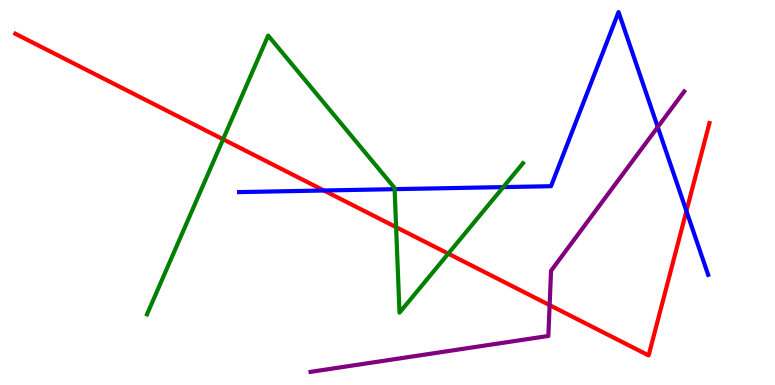[{'lines': ['blue', 'red'], 'intersections': [{'x': 4.18, 'y': 5.05}, {'x': 8.86, 'y': 4.52}]}, {'lines': ['green', 'red'], 'intersections': [{'x': 2.88, 'y': 6.38}, {'x': 5.11, 'y': 4.1}, {'x': 5.78, 'y': 3.41}]}, {'lines': ['purple', 'red'], 'intersections': [{'x': 7.09, 'y': 2.07}]}, {'lines': ['blue', 'green'], 'intersections': [{'x': 5.09, 'y': 5.09}, {'x': 6.49, 'y': 5.14}]}, {'lines': ['blue', 'purple'], 'intersections': [{'x': 8.49, 'y': 6.7}]}, {'lines': ['green', 'purple'], 'intersections': []}]